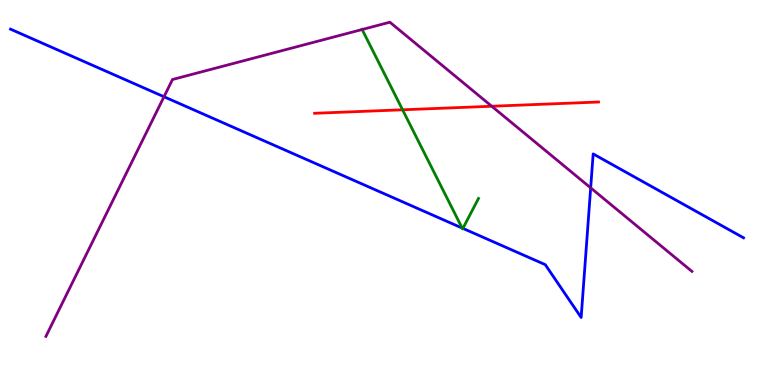[{'lines': ['blue', 'red'], 'intersections': []}, {'lines': ['green', 'red'], 'intersections': [{'x': 5.19, 'y': 7.15}]}, {'lines': ['purple', 'red'], 'intersections': [{'x': 6.35, 'y': 7.24}]}, {'lines': ['blue', 'green'], 'intersections': [{'x': 5.96, 'y': 4.08}, {'x': 5.97, 'y': 4.07}]}, {'lines': ['blue', 'purple'], 'intersections': [{'x': 2.12, 'y': 7.49}, {'x': 7.62, 'y': 5.12}]}, {'lines': ['green', 'purple'], 'intersections': [{'x': 4.67, 'y': 9.23}]}]